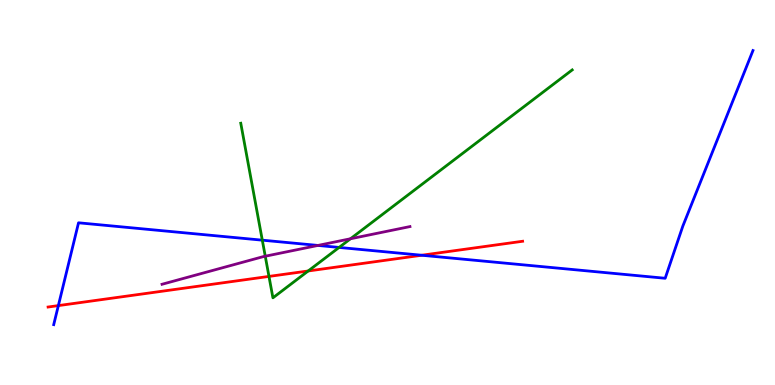[{'lines': ['blue', 'red'], 'intersections': [{'x': 0.753, 'y': 2.06}, {'x': 5.44, 'y': 3.37}]}, {'lines': ['green', 'red'], 'intersections': [{'x': 3.47, 'y': 2.82}, {'x': 3.98, 'y': 2.96}]}, {'lines': ['purple', 'red'], 'intersections': []}, {'lines': ['blue', 'green'], 'intersections': [{'x': 3.38, 'y': 3.76}, {'x': 4.38, 'y': 3.57}]}, {'lines': ['blue', 'purple'], 'intersections': [{'x': 4.1, 'y': 3.63}]}, {'lines': ['green', 'purple'], 'intersections': [{'x': 3.42, 'y': 3.34}, {'x': 4.52, 'y': 3.8}]}]